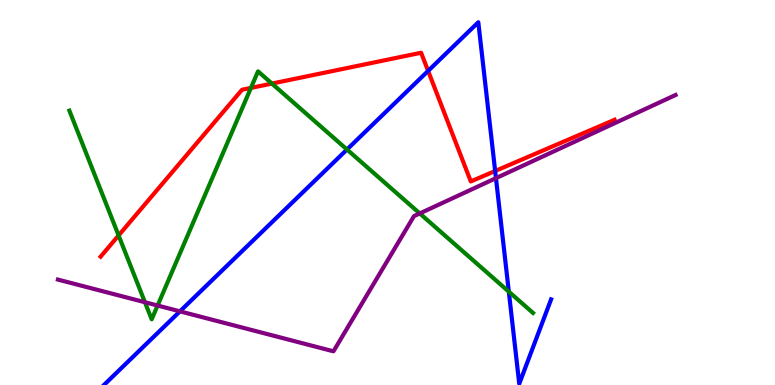[{'lines': ['blue', 'red'], 'intersections': [{'x': 5.52, 'y': 8.16}, {'x': 6.39, 'y': 5.56}]}, {'lines': ['green', 'red'], 'intersections': [{'x': 1.53, 'y': 3.88}, {'x': 3.24, 'y': 7.72}, {'x': 3.51, 'y': 7.83}]}, {'lines': ['purple', 'red'], 'intersections': []}, {'lines': ['blue', 'green'], 'intersections': [{'x': 4.48, 'y': 6.12}, {'x': 6.57, 'y': 2.42}]}, {'lines': ['blue', 'purple'], 'intersections': [{'x': 2.32, 'y': 1.91}, {'x': 6.4, 'y': 5.37}]}, {'lines': ['green', 'purple'], 'intersections': [{'x': 1.87, 'y': 2.15}, {'x': 2.03, 'y': 2.06}, {'x': 5.42, 'y': 4.46}]}]